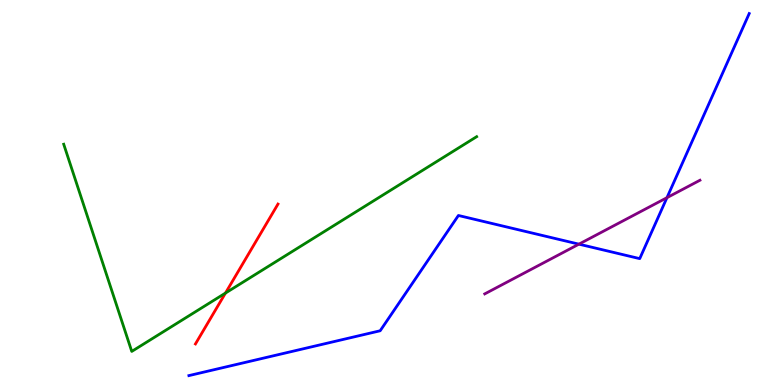[{'lines': ['blue', 'red'], 'intersections': []}, {'lines': ['green', 'red'], 'intersections': [{'x': 2.91, 'y': 2.39}]}, {'lines': ['purple', 'red'], 'intersections': []}, {'lines': ['blue', 'green'], 'intersections': []}, {'lines': ['blue', 'purple'], 'intersections': [{'x': 7.47, 'y': 3.66}, {'x': 8.61, 'y': 4.87}]}, {'lines': ['green', 'purple'], 'intersections': []}]